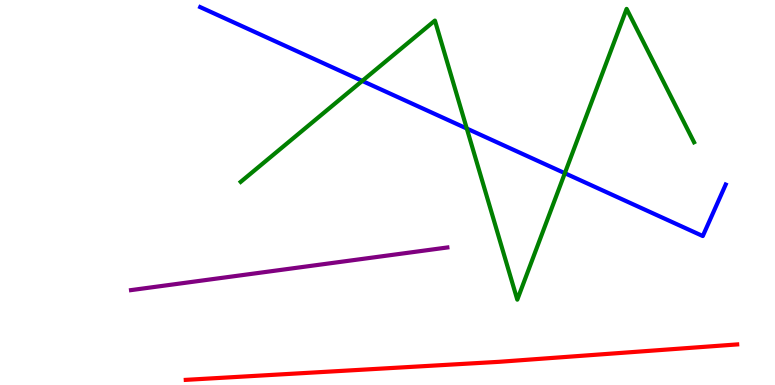[{'lines': ['blue', 'red'], 'intersections': []}, {'lines': ['green', 'red'], 'intersections': []}, {'lines': ['purple', 'red'], 'intersections': []}, {'lines': ['blue', 'green'], 'intersections': [{'x': 4.67, 'y': 7.9}, {'x': 6.02, 'y': 6.66}, {'x': 7.29, 'y': 5.5}]}, {'lines': ['blue', 'purple'], 'intersections': []}, {'lines': ['green', 'purple'], 'intersections': []}]